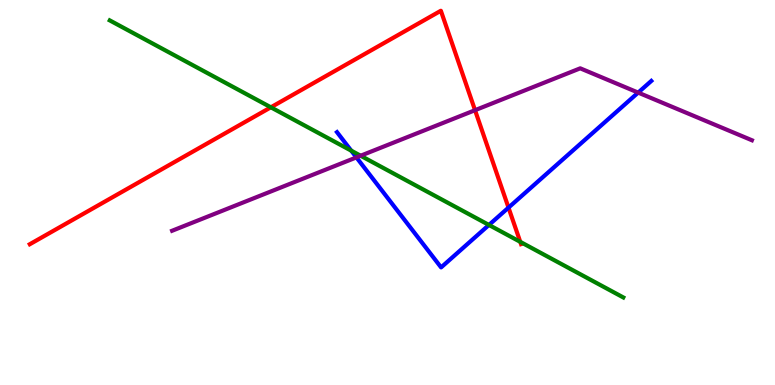[{'lines': ['blue', 'red'], 'intersections': [{'x': 6.56, 'y': 4.61}]}, {'lines': ['green', 'red'], 'intersections': [{'x': 3.49, 'y': 7.21}, {'x': 6.71, 'y': 3.72}]}, {'lines': ['purple', 'red'], 'intersections': [{'x': 6.13, 'y': 7.14}]}, {'lines': ['blue', 'green'], 'intersections': [{'x': 4.53, 'y': 6.09}, {'x': 6.31, 'y': 4.16}]}, {'lines': ['blue', 'purple'], 'intersections': [{'x': 4.6, 'y': 5.91}, {'x': 8.23, 'y': 7.59}]}, {'lines': ['green', 'purple'], 'intersections': [{'x': 4.65, 'y': 5.96}]}]